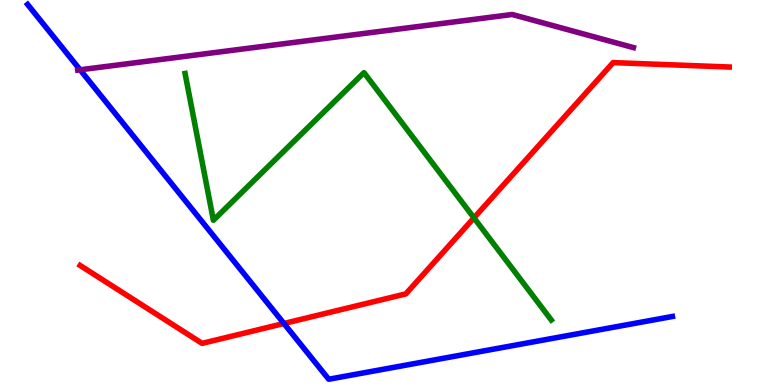[{'lines': ['blue', 'red'], 'intersections': [{'x': 3.66, 'y': 1.6}]}, {'lines': ['green', 'red'], 'intersections': [{'x': 6.12, 'y': 4.34}]}, {'lines': ['purple', 'red'], 'intersections': []}, {'lines': ['blue', 'green'], 'intersections': []}, {'lines': ['blue', 'purple'], 'intersections': [{'x': 1.03, 'y': 8.19}]}, {'lines': ['green', 'purple'], 'intersections': []}]